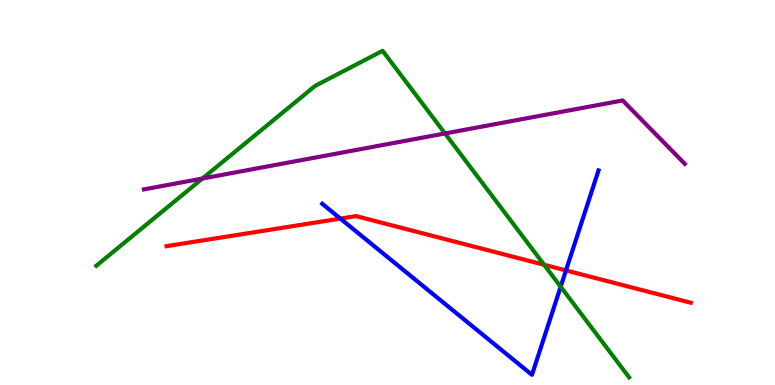[{'lines': ['blue', 'red'], 'intersections': [{'x': 4.39, 'y': 4.32}, {'x': 7.3, 'y': 2.98}]}, {'lines': ['green', 'red'], 'intersections': [{'x': 7.02, 'y': 3.12}]}, {'lines': ['purple', 'red'], 'intersections': []}, {'lines': ['blue', 'green'], 'intersections': [{'x': 7.23, 'y': 2.55}]}, {'lines': ['blue', 'purple'], 'intersections': []}, {'lines': ['green', 'purple'], 'intersections': [{'x': 2.61, 'y': 5.36}, {'x': 5.74, 'y': 6.53}]}]